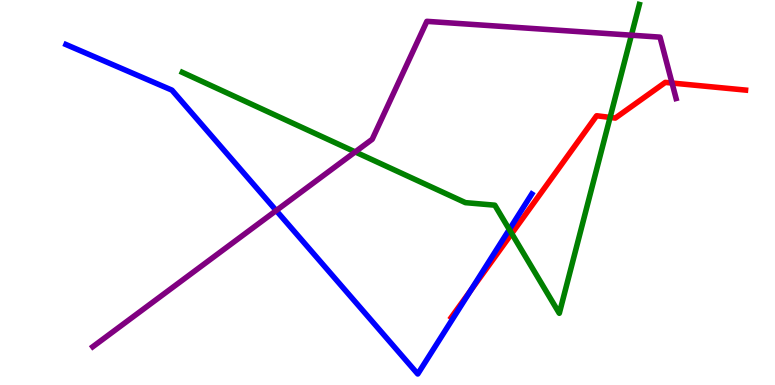[{'lines': ['blue', 'red'], 'intersections': [{'x': 6.07, 'y': 2.45}]}, {'lines': ['green', 'red'], 'intersections': [{'x': 6.6, 'y': 3.93}, {'x': 7.87, 'y': 6.95}]}, {'lines': ['purple', 'red'], 'intersections': [{'x': 8.67, 'y': 7.84}]}, {'lines': ['blue', 'green'], 'intersections': [{'x': 6.57, 'y': 4.04}]}, {'lines': ['blue', 'purple'], 'intersections': [{'x': 3.56, 'y': 4.53}]}, {'lines': ['green', 'purple'], 'intersections': [{'x': 4.58, 'y': 6.05}, {'x': 8.15, 'y': 9.09}]}]